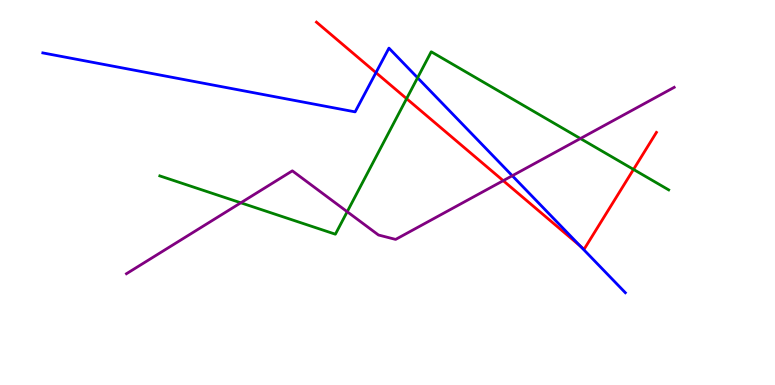[{'lines': ['blue', 'red'], 'intersections': [{'x': 4.85, 'y': 8.11}, {'x': 7.49, 'y': 3.61}]}, {'lines': ['green', 'red'], 'intersections': [{'x': 5.25, 'y': 7.44}, {'x': 8.17, 'y': 5.6}]}, {'lines': ['purple', 'red'], 'intersections': [{'x': 6.49, 'y': 5.31}]}, {'lines': ['blue', 'green'], 'intersections': [{'x': 5.39, 'y': 7.98}]}, {'lines': ['blue', 'purple'], 'intersections': [{'x': 6.61, 'y': 5.44}]}, {'lines': ['green', 'purple'], 'intersections': [{'x': 3.11, 'y': 4.73}, {'x': 4.48, 'y': 4.5}, {'x': 7.49, 'y': 6.4}]}]